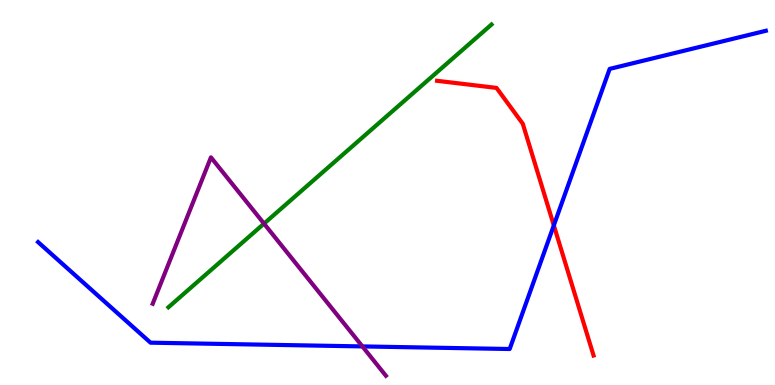[{'lines': ['blue', 'red'], 'intersections': [{'x': 7.15, 'y': 4.15}]}, {'lines': ['green', 'red'], 'intersections': []}, {'lines': ['purple', 'red'], 'intersections': []}, {'lines': ['blue', 'green'], 'intersections': []}, {'lines': ['blue', 'purple'], 'intersections': [{'x': 4.68, 'y': 1.0}]}, {'lines': ['green', 'purple'], 'intersections': [{'x': 3.41, 'y': 4.19}]}]